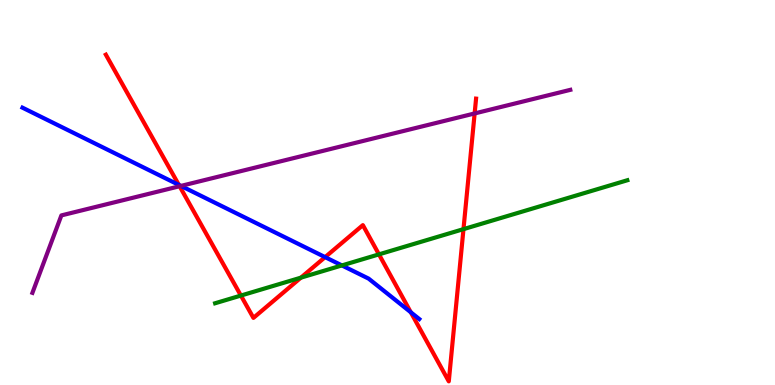[{'lines': ['blue', 'red'], 'intersections': [{'x': 2.31, 'y': 5.2}, {'x': 4.2, 'y': 3.32}, {'x': 5.3, 'y': 1.89}]}, {'lines': ['green', 'red'], 'intersections': [{'x': 3.11, 'y': 2.32}, {'x': 3.88, 'y': 2.79}, {'x': 4.89, 'y': 3.39}, {'x': 5.98, 'y': 4.05}]}, {'lines': ['purple', 'red'], 'intersections': [{'x': 2.32, 'y': 5.16}, {'x': 6.12, 'y': 7.05}]}, {'lines': ['blue', 'green'], 'intersections': [{'x': 4.41, 'y': 3.11}]}, {'lines': ['blue', 'purple'], 'intersections': [{'x': 2.33, 'y': 5.17}]}, {'lines': ['green', 'purple'], 'intersections': []}]